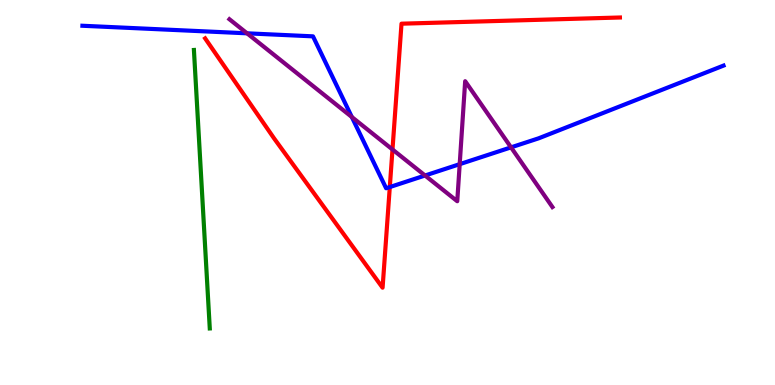[{'lines': ['blue', 'red'], 'intersections': [{'x': 5.03, 'y': 5.14}]}, {'lines': ['green', 'red'], 'intersections': []}, {'lines': ['purple', 'red'], 'intersections': [{'x': 5.06, 'y': 6.12}]}, {'lines': ['blue', 'green'], 'intersections': []}, {'lines': ['blue', 'purple'], 'intersections': [{'x': 3.19, 'y': 9.13}, {'x': 4.54, 'y': 6.96}, {'x': 5.48, 'y': 5.44}, {'x': 5.93, 'y': 5.74}, {'x': 6.59, 'y': 6.17}]}, {'lines': ['green', 'purple'], 'intersections': []}]